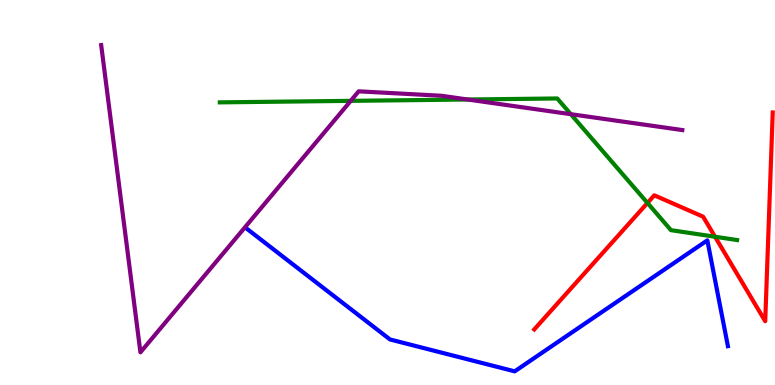[{'lines': ['blue', 'red'], 'intersections': []}, {'lines': ['green', 'red'], 'intersections': [{'x': 8.35, 'y': 4.73}, {'x': 9.23, 'y': 3.85}]}, {'lines': ['purple', 'red'], 'intersections': []}, {'lines': ['blue', 'green'], 'intersections': []}, {'lines': ['blue', 'purple'], 'intersections': []}, {'lines': ['green', 'purple'], 'intersections': [{'x': 4.53, 'y': 7.38}, {'x': 6.03, 'y': 7.42}, {'x': 7.37, 'y': 7.03}]}]